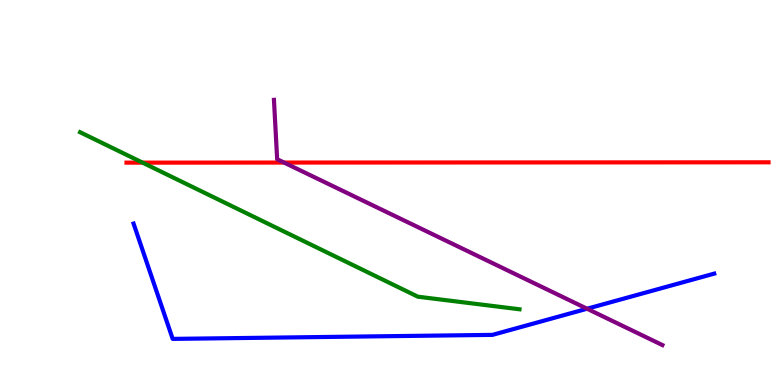[{'lines': ['blue', 'red'], 'intersections': []}, {'lines': ['green', 'red'], 'intersections': [{'x': 1.84, 'y': 5.78}]}, {'lines': ['purple', 'red'], 'intersections': [{'x': 3.67, 'y': 5.78}]}, {'lines': ['blue', 'green'], 'intersections': []}, {'lines': ['blue', 'purple'], 'intersections': [{'x': 7.58, 'y': 1.98}]}, {'lines': ['green', 'purple'], 'intersections': []}]